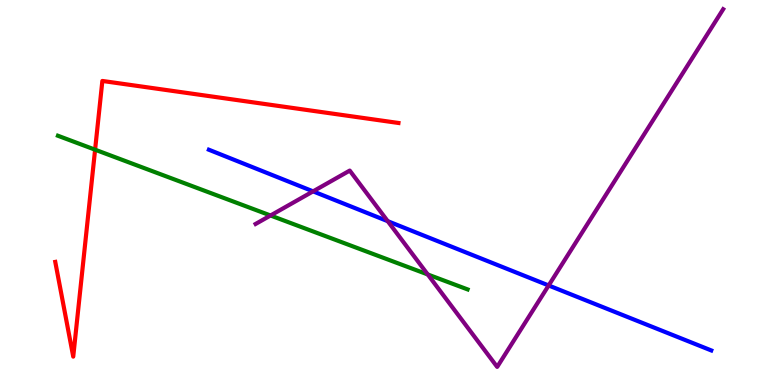[{'lines': ['blue', 'red'], 'intersections': []}, {'lines': ['green', 'red'], 'intersections': [{'x': 1.23, 'y': 6.11}]}, {'lines': ['purple', 'red'], 'intersections': []}, {'lines': ['blue', 'green'], 'intersections': []}, {'lines': ['blue', 'purple'], 'intersections': [{'x': 4.04, 'y': 5.03}, {'x': 5.0, 'y': 4.26}, {'x': 7.08, 'y': 2.59}]}, {'lines': ['green', 'purple'], 'intersections': [{'x': 3.49, 'y': 4.4}, {'x': 5.52, 'y': 2.87}]}]